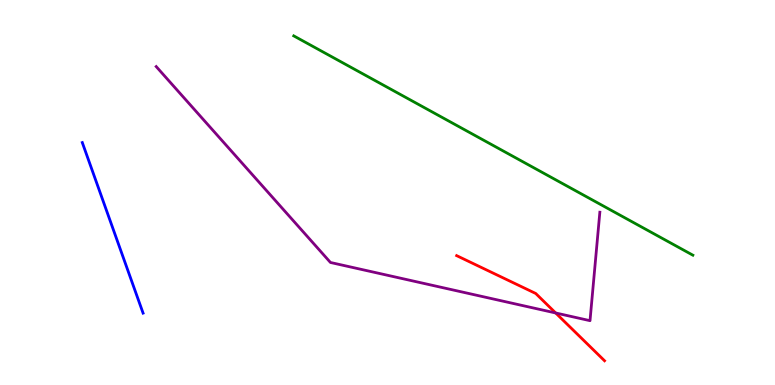[{'lines': ['blue', 'red'], 'intersections': []}, {'lines': ['green', 'red'], 'intersections': []}, {'lines': ['purple', 'red'], 'intersections': [{'x': 7.17, 'y': 1.87}]}, {'lines': ['blue', 'green'], 'intersections': []}, {'lines': ['blue', 'purple'], 'intersections': []}, {'lines': ['green', 'purple'], 'intersections': []}]